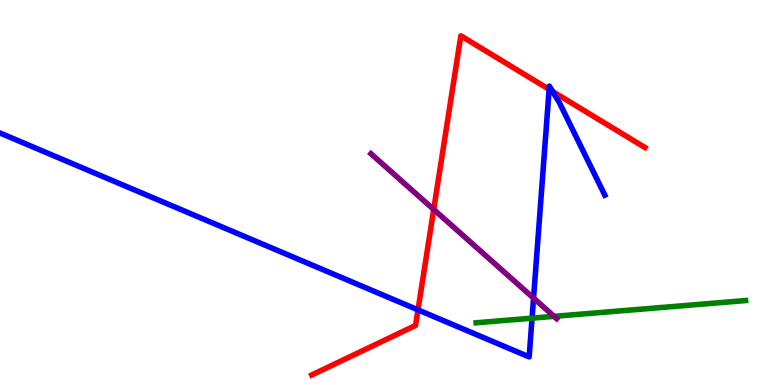[{'lines': ['blue', 'red'], 'intersections': [{'x': 5.39, 'y': 1.95}, {'x': 7.09, 'y': 7.68}, {'x': 7.13, 'y': 7.62}]}, {'lines': ['green', 'red'], 'intersections': []}, {'lines': ['purple', 'red'], 'intersections': [{'x': 5.6, 'y': 4.56}]}, {'lines': ['blue', 'green'], 'intersections': [{'x': 6.87, 'y': 1.74}]}, {'lines': ['blue', 'purple'], 'intersections': [{'x': 6.88, 'y': 2.26}]}, {'lines': ['green', 'purple'], 'intersections': [{'x': 7.15, 'y': 1.78}]}]